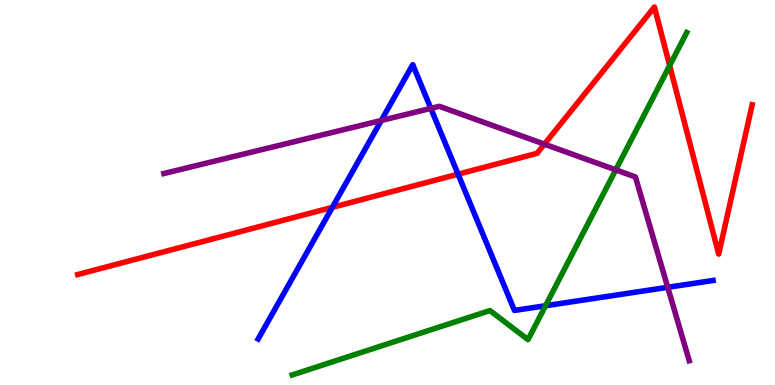[{'lines': ['blue', 'red'], 'intersections': [{'x': 4.29, 'y': 4.61}, {'x': 5.91, 'y': 5.48}]}, {'lines': ['green', 'red'], 'intersections': [{'x': 8.64, 'y': 8.3}]}, {'lines': ['purple', 'red'], 'intersections': [{'x': 7.02, 'y': 6.26}]}, {'lines': ['blue', 'green'], 'intersections': [{'x': 7.04, 'y': 2.06}]}, {'lines': ['blue', 'purple'], 'intersections': [{'x': 4.92, 'y': 6.87}, {'x': 5.56, 'y': 7.18}, {'x': 8.62, 'y': 2.54}]}, {'lines': ['green', 'purple'], 'intersections': [{'x': 7.95, 'y': 5.59}]}]